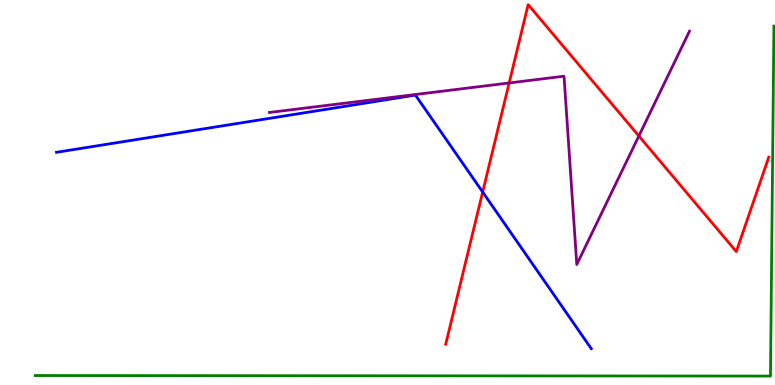[{'lines': ['blue', 'red'], 'intersections': [{'x': 6.23, 'y': 5.01}]}, {'lines': ['green', 'red'], 'intersections': []}, {'lines': ['purple', 'red'], 'intersections': [{'x': 6.57, 'y': 7.85}, {'x': 8.24, 'y': 6.47}]}, {'lines': ['blue', 'green'], 'intersections': []}, {'lines': ['blue', 'purple'], 'intersections': []}, {'lines': ['green', 'purple'], 'intersections': []}]